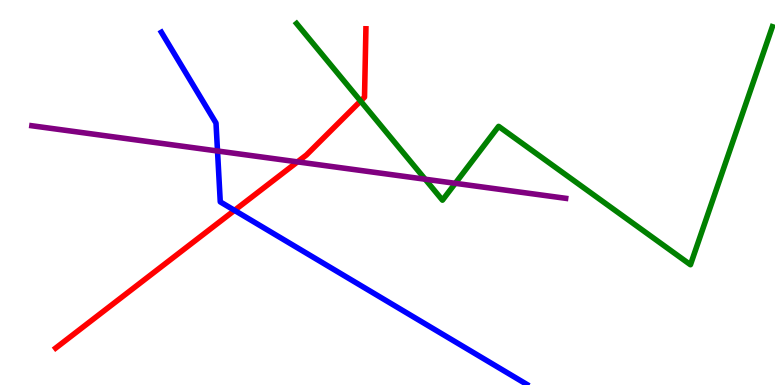[{'lines': ['blue', 'red'], 'intersections': [{'x': 3.03, 'y': 4.54}]}, {'lines': ['green', 'red'], 'intersections': [{'x': 4.65, 'y': 7.38}]}, {'lines': ['purple', 'red'], 'intersections': [{'x': 3.84, 'y': 5.8}]}, {'lines': ['blue', 'green'], 'intersections': []}, {'lines': ['blue', 'purple'], 'intersections': [{'x': 2.81, 'y': 6.08}]}, {'lines': ['green', 'purple'], 'intersections': [{'x': 5.49, 'y': 5.35}, {'x': 5.87, 'y': 5.24}]}]